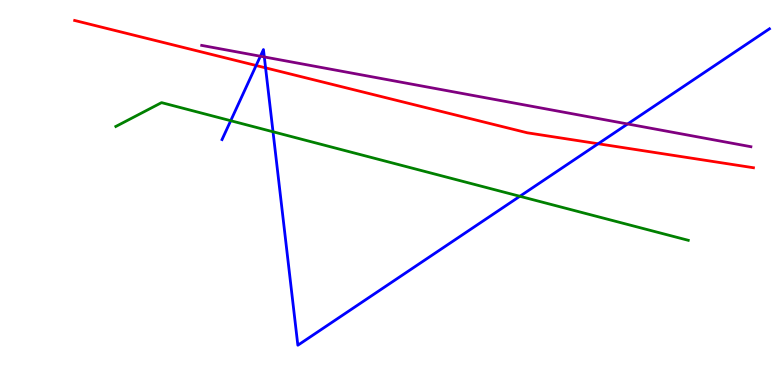[{'lines': ['blue', 'red'], 'intersections': [{'x': 3.3, 'y': 8.3}, {'x': 3.43, 'y': 8.24}, {'x': 7.72, 'y': 6.27}]}, {'lines': ['green', 'red'], 'intersections': []}, {'lines': ['purple', 'red'], 'intersections': []}, {'lines': ['blue', 'green'], 'intersections': [{'x': 2.98, 'y': 6.86}, {'x': 3.52, 'y': 6.58}, {'x': 6.71, 'y': 4.9}]}, {'lines': ['blue', 'purple'], 'intersections': [{'x': 3.36, 'y': 8.54}, {'x': 3.41, 'y': 8.52}, {'x': 8.1, 'y': 6.78}]}, {'lines': ['green', 'purple'], 'intersections': []}]